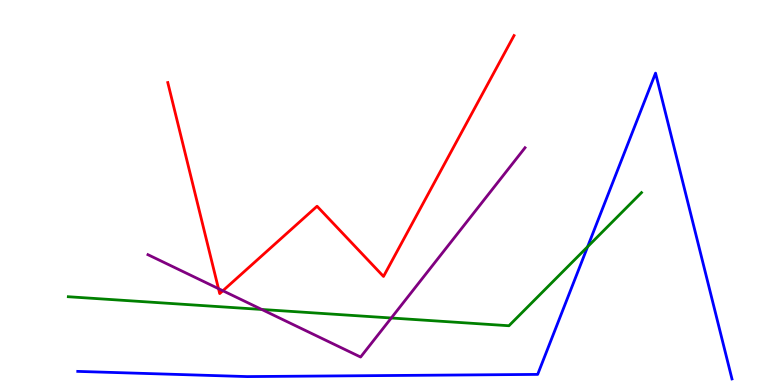[{'lines': ['blue', 'red'], 'intersections': []}, {'lines': ['green', 'red'], 'intersections': []}, {'lines': ['purple', 'red'], 'intersections': [{'x': 2.82, 'y': 2.5}, {'x': 2.88, 'y': 2.45}]}, {'lines': ['blue', 'green'], 'intersections': [{'x': 7.58, 'y': 3.59}]}, {'lines': ['blue', 'purple'], 'intersections': []}, {'lines': ['green', 'purple'], 'intersections': [{'x': 3.38, 'y': 1.96}, {'x': 5.05, 'y': 1.74}]}]